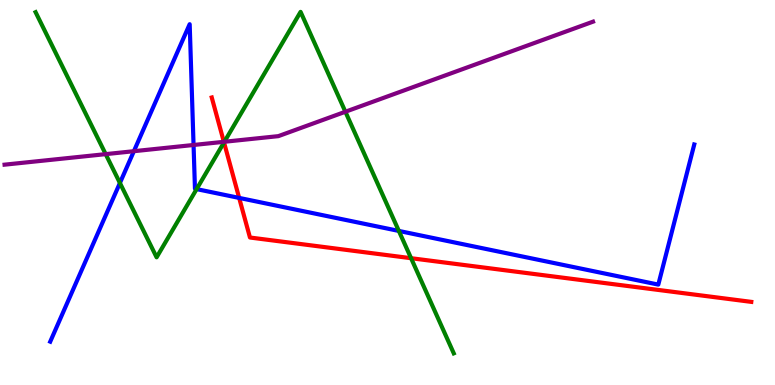[{'lines': ['blue', 'red'], 'intersections': [{'x': 3.09, 'y': 4.86}]}, {'lines': ['green', 'red'], 'intersections': [{'x': 2.89, 'y': 6.3}, {'x': 5.3, 'y': 3.29}]}, {'lines': ['purple', 'red'], 'intersections': [{'x': 2.89, 'y': 6.32}]}, {'lines': ['blue', 'green'], 'intersections': [{'x': 1.55, 'y': 5.25}, {'x': 2.54, 'y': 5.09}, {'x': 5.15, 'y': 4.0}]}, {'lines': ['blue', 'purple'], 'intersections': [{'x': 1.73, 'y': 6.07}, {'x': 2.5, 'y': 6.23}]}, {'lines': ['green', 'purple'], 'intersections': [{'x': 1.36, 'y': 6.0}, {'x': 2.9, 'y': 6.32}, {'x': 4.46, 'y': 7.1}]}]